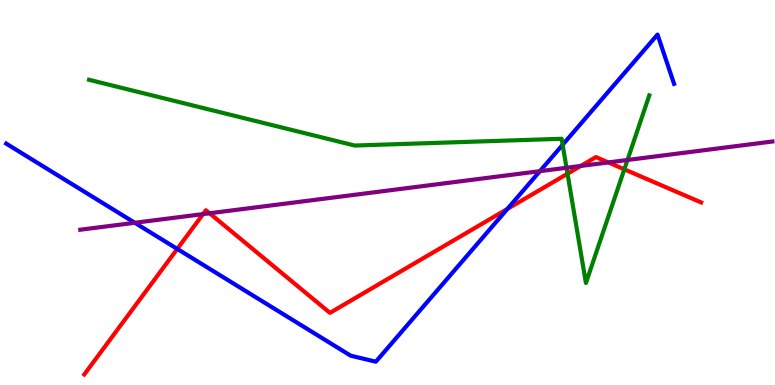[{'lines': ['blue', 'red'], 'intersections': [{'x': 2.29, 'y': 3.53}, {'x': 6.55, 'y': 4.57}]}, {'lines': ['green', 'red'], 'intersections': [{'x': 7.32, 'y': 5.49}, {'x': 8.06, 'y': 5.6}]}, {'lines': ['purple', 'red'], 'intersections': [{'x': 2.62, 'y': 4.44}, {'x': 2.7, 'y': 4.46}, {'x': 7.49, 'y': 5.69}, {'x': 7.85, 'y': 5.78}]}, {'lines': ['blue', 'green'], 'intersections': [{'x': 7.26, 'y': 6.24}]}, {'lines': ['blue', 'purple'], 'intersections': [{'x': 1.74, 'y': 4.21}, {'x': 6.97, 'y': 5.55}]}, {'lines': ['green', 'purple'], 'intersections': [{'x': 7.31, 'y': 5.64}, {'x': 8.1, 'y': 5.84}]}]